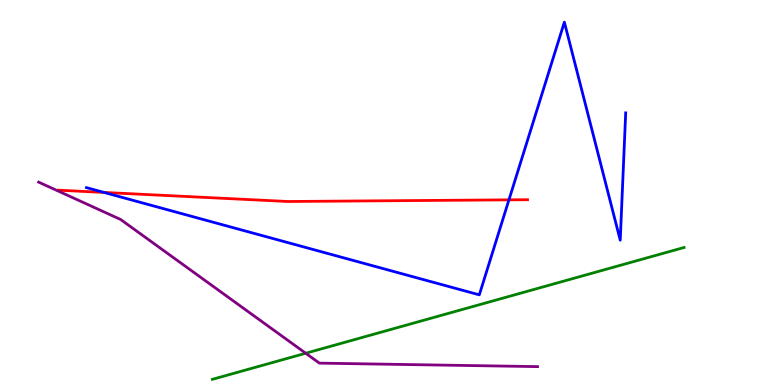[{'lines': ['blue', 'red'], 'intersections': [{'x': 1.34, 'y': 5.0}, {'x': 6.57, 'y': 4.81}]}, {'lines': ['green', 'red'], 'intersections': []}, {'lines': ['purple', 'red'], 'intersections': []}, {'lines': ['blue', 'green'], 'intersections': []}, {'lines': ['blue', 'purple'], 'intersections': []}, {'lines': ['green', 'purple'], 'intersections': [{'x': 3.94, 'y': 0.825}]}]